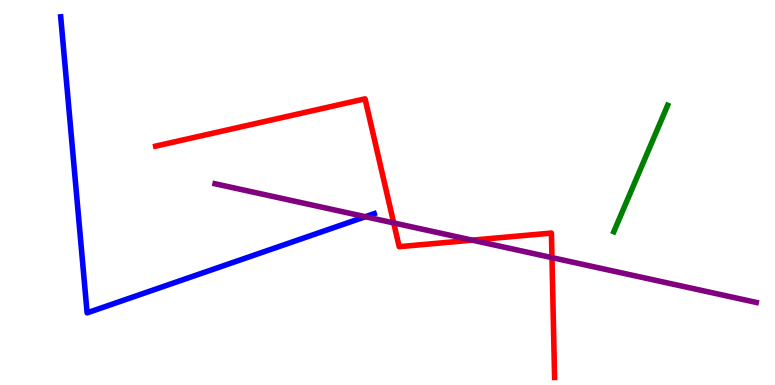[{'lines': ['blue', 'red'], 'intersections': []}, {'lines': ['green', 'red'], 'intersections': []}, {'lines': ['purple', 'red'], 'intersections': [{'x': 5.08, 'y': 4.21}, {'x': 6.09, 'y': 3.76}, {'x': 7.12, 'y': 3.31}]}, {'lines': ['blue', 'green'], 'intersections': []}, {'lines': ['blue', 'purple'], 'intersections': [{'x': 4.71, 'y': 4.37}]}, {'lines': ['green', 'purple'], 'intersections': []}]